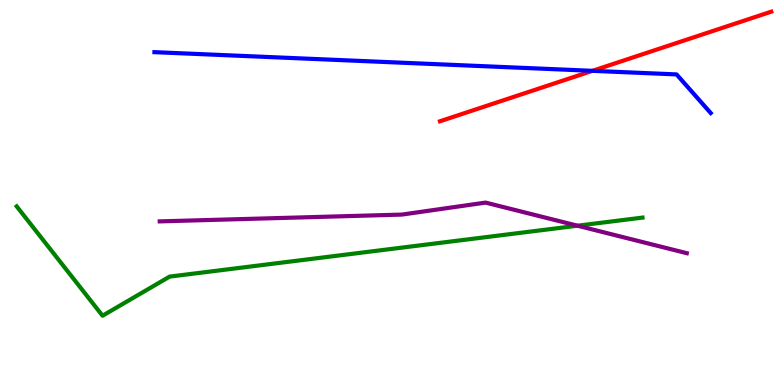[{'lines': ['blue', 'red'], 'intersections': [{'x': 7.64, 'y': 8.16}]}, {'lines': ['green', 'red'], 'intersections': []}, {'lines': ['purple', 'red'], 'intersections': []}, {'lines': ['blue', 'green'], 'intersections': []}, {'lines': ['blue', 'purple'], 'intersections': []}, {'lines': ['green', 'purple'], 'intersections': [{'x': 7.45, 'y': 4.14}]}]